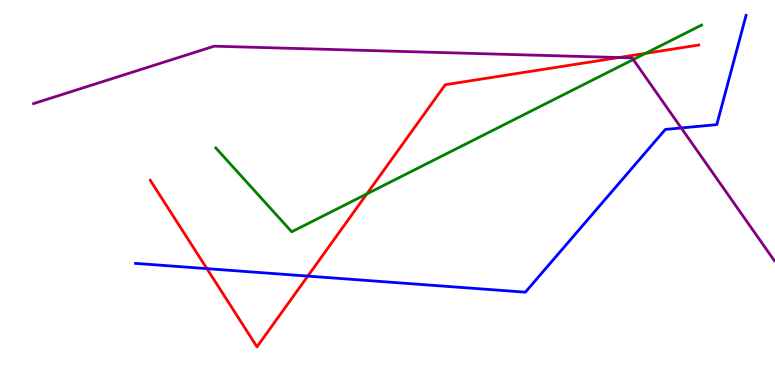[{'lines': ['blue', 'red'], 'intersections': [{'x': 2.67, 'y': 3.02}, {'x': 3.97, 'y': 2.83}]}, {'lines': ['green', 'red'], 'intersections': [{'x': 4.73, 'y': 4.96}, {'x': 8.33, 'y': 8.61}]}, {'lines': ['purple', 'red'], 'intersections': [{'x': 7.99, 'y': 8.51}]}, {'lines': ['blue', 'green'], 'intersections': []}, {'lines': ['blue', 'purple'], 'intersections': [{'x': 8.79, 'y': 6.68}]}, {'lines': ['green', 'purple'], 'intersections': [{'x': 8.17, 'y': 8.45}]}]